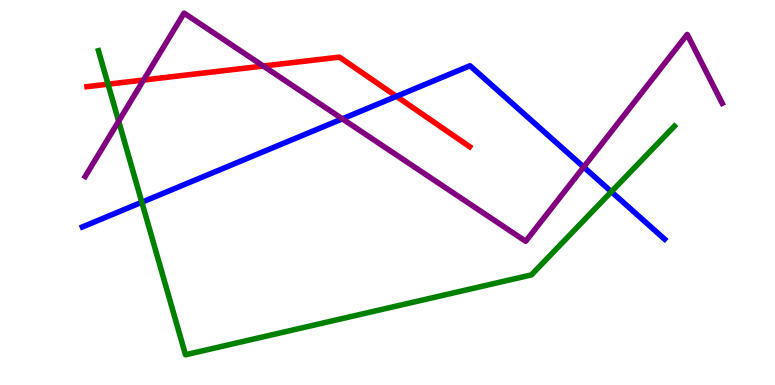[{'lines': ['blue', 'red'], 'intersections': [{'x': 5.12, 'y': 7.5}]}, {'lines': ['green', 'red'], 'intersections': [{'x': 1.39, 'y': 7.81}]}, {'lines': ['purple', 'red'], 'intersections': [{'x': 1.85, 'y': 7.92}, {'x': 3.4, 'y': 8.28}]}, {'lines': ['blue', 'green'], 'intersections': [{'x': 1.83, 'y': 4.75}, {'x': 7.89, 'y': 5.02}]}, {'lines': ['blue', 'purple'], 'intersections': [{'x': 4.42, 'y': 6.91}, {'x': 7.53, 'y': 5.66}]}, {'lines': ['green', 'purple'], 'intersections': [{'x': 1.53, 'y': 6.85}]}]